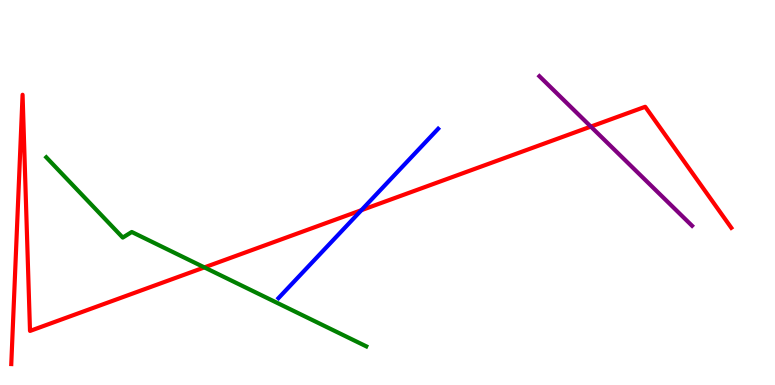[{'lines': ['blue', 'red'], 'intersections': [{'x': 4.66, 'y': 4.54}]}, {'lines': ['green', 'red'], 'intersections': [{'x': 2.64, 'y': 3.05}]}, {'lines': ['purple', 'red'], 'intersections': [{'x': 7.62, 'y': 6.71}]}, {'lines': ['blue', 'green'], 'intersections': []}, {'lines': ['blue', 'purple'], 'intersections': []}, {'lines': ['green', 'purple'], 'intersections': []}]